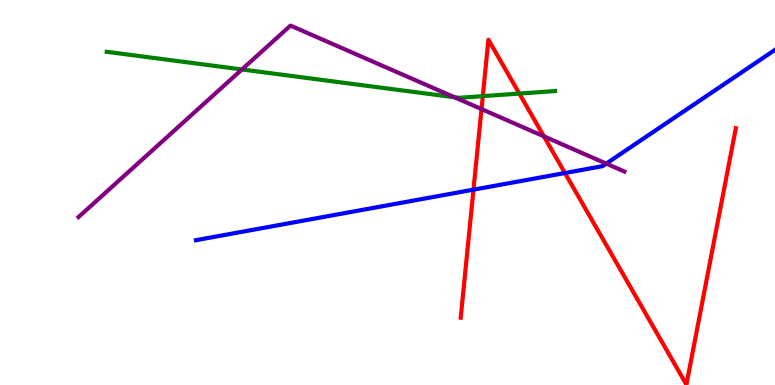[{'lines': ['blue', 'red'], 'intersections': [{'x': 6.11, 'y': 5.07}, {'x': 7.29, 'y': 5.51}]}, {'lines': ['green', 'red'], 'intersections': [{'x': 6.23, 'y': 7.5}, {'x': 6.7, 'y': 7.57}]}, {'lines': ['purple', 'red'], 'intersections': [{'x': 6.21, 'y': 7.17}, {'x': 7.02, 'y': 6.46}]}, {'lines': ['blue', 'green'], 'intersections': []}, {'lines': ['blue', 'purple'], 'intersections': [{'x': 7.82, 'y': 5.75}]}, {'lines': ['green', 'purple'], 'intersections': [{'x': 3.12, 'y': 8.2}, {'x': 5.86, 'y': 7.47}]}]